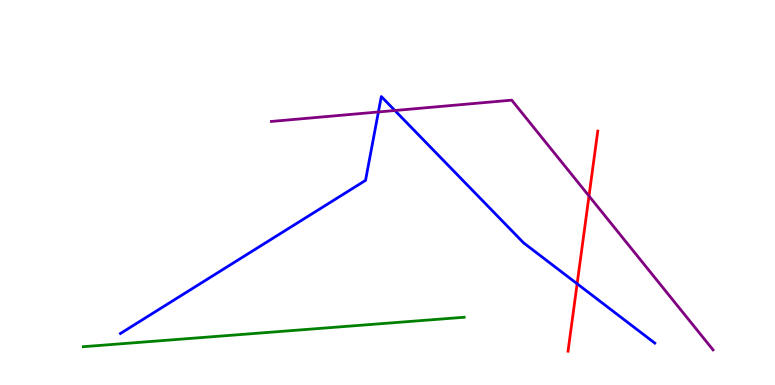[{'lines': ['blue', 'red'], 'intersections': [{'x': 7.45, 'y': 2.63}]}, {'lines': ['green', 'red'], 'intersections': []}, {'lines': ['purple', 'red'], 'intersections': [{'x': 7.6, 'y': 4.91}]}, {'lines': ['blue', 'green'], 'intersections': []}, {'lines': ['blue', 'purple'], 'intersections': [{'x': 4.88, 'y': 7.09}, {'x': 5.1, 'y': 7.13}]}, {'lines': ['green', 'purple'], 'intersections': []}]